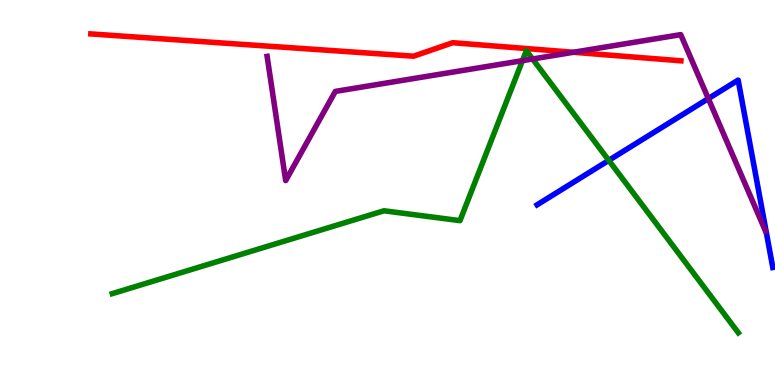[{'lines': ['blue', 'red'], 'intersections': []}, {'lines': ['green', 'red'], 'intersections': []}, {'lines': ['purple', 'red'], 'intersections': [{'x': 7.4, 'y': 8.64}]}, {'lines': ['blue', 'green'], 'intersections': [{'x': 7.86, 'y': 5.83}]}, {'lines': ['blue', 'purple'], 'intersections': [{'x': 9.14, 'y': 7.44}]}, {'lines': ['green', 'purple'], 'intersections': [{'x': 6.74, 'y': 8.42}, {'x': 6.87, 'y': 8.47}]}]